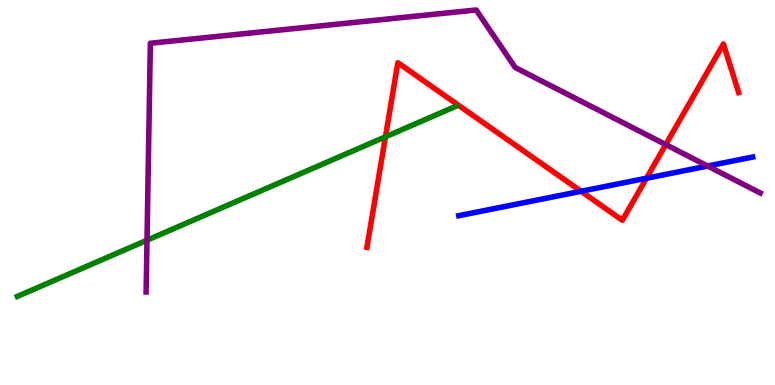[{'lines': ['blue', 'red'], 'intersections': [{'x': 7.5, 'y': 5.03}, {'x': 8.34, 'y': 5.37}]}, {'lines': ['green', 'red'], 'intersections': [{'x': 4.97, 'y': 6.45}]}, {'lines': ['purple', 'red'], 'intersections': [{'x': 8.59, 'y': 6.24}]}, {'lines': ['blue', 'green'], 'intersections': []}, {'lines': ['blue', 'purple'], 'intersections': [{'x': 9.13, 'y': 5.69}]}, {'lines': ['green', 'purple'], 'intersections': [{'x': 1.9, 'y': 3.76}]}]